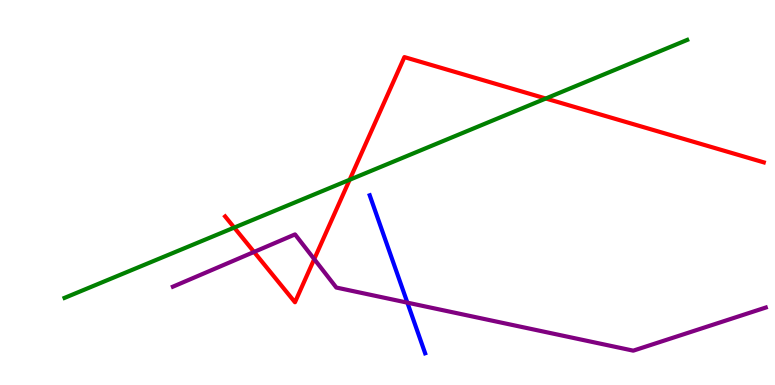[{'lines': ['blue', 'red'], 'intersections': []}, {'lines': ['green', 'red'], 'intersections': [{'x': 3.02, 'y': 4.09}, {'x': 4.51, 'y': 5.33}, {'x': 7.04, 'y': 7.44}]}, {'lines': ['purple', 'red'], 'intersections': [{'x': 3.28, 'y': 3.46}, {'x': 4.05, 'y': 3.27}]}, {'lines': ['blue', 'green'], 'intersections': []}, {'lines': ['blue', 'purple'], 'intersections': [{'x': 5.26, 'y': 2.14}]}, {'lines': ['green', 'purple'], 'intersections': []}]